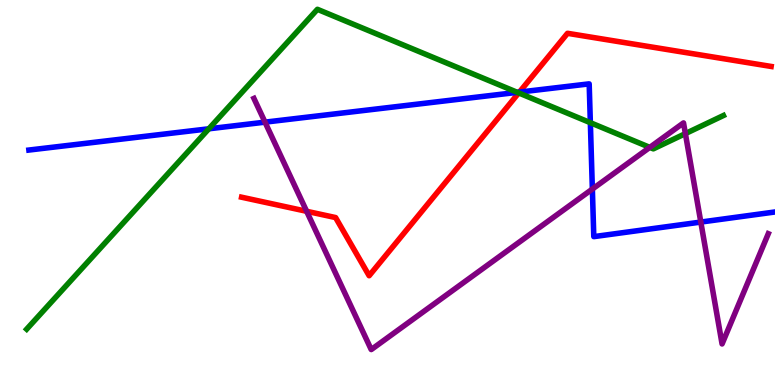[{'lines': ['blue', 'red'], 'intersections': [{'x': 6.7, 'y': 7.61}]}, {'lines': ['green', 'red'], 'intersections': [{'x': 6.69, 'y': 7.59}]}, {'lines': ['purple', 'red'], 'intersections': [{'x': 3.96, 'y': 4.51}]}, {'lines': ['blue', 'green'], 'intersections': [{'x': 2.69, 'y': 6.65}, {'x': 6.67, 'y': 7.6}, {'x': 7.62, 'y': 6.81}]}, {'lines': ['blue', 'purple'], 'intersections': [{'x': 3.42, 'y': 6.83}, {'x': 7.64, 'y': 5.09}, {'x': 9.04, 'y': 4.23}]}, {'lines': ['green', 'purple'], 'intersections': [{'x': 8.38, 'y': 6.17}, {'x': 8.84, 'y': 6.53}]}]